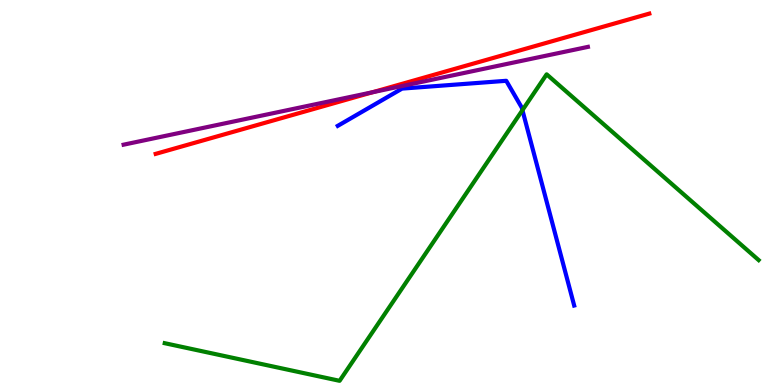[{'lines': ['blue', 'red'], 'intersections': []}, {'lines': ['green', 'red'], 'intersections': []}, {'lines': ['purple', 'red'], 'intersections': [{'x': 4.81, 'y': 7.6}]}, {'lines': ['blue', 'green'], 'intersections': [{'x': 6.74, 'y': 7.14}]}, {'lines': ['blue', 'purple'], 'intersections': []}, {'lines': ['green', 'purple'], 'intersections': []}]